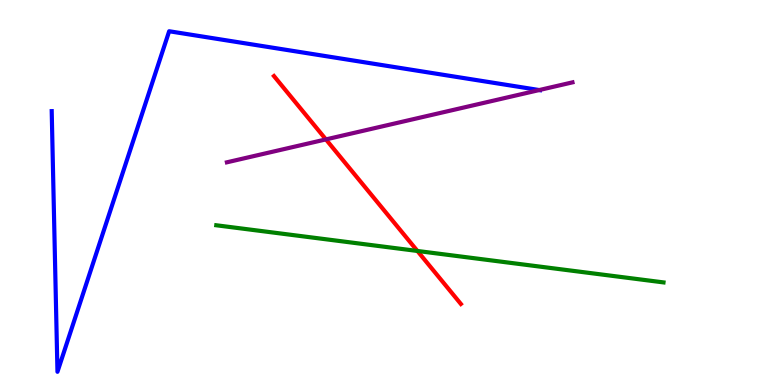[{'lines': ['blue', 'red'], 'intersections': []}, {'lines': ['green', 'red'], 'intersections': [{'x': 5.39, 'y': 3.48}]}, {'lines': ['purple', 'red'], 'intersections': [{'x': 4.21, 'y': 6.38}]}, {'lines': ['blue', 'green'], 'intersections': []}, {'lines': ['blue', 'purple'], 'intersections': [{'x': 6.96, 'y': 7.66}]}, {'lines': ['green', 'purple'], 'intersections': []}]